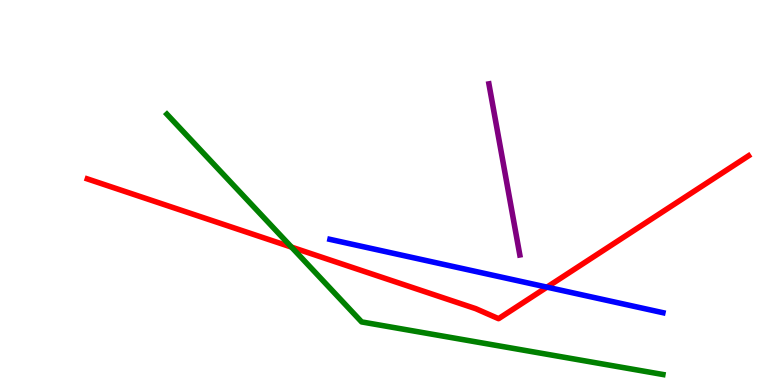[{'lines': ['blue', 'red'], 'intersections': [{'x': 7.06, 'y': 2.54}]}, {'lines': ['green', 'red'], 'intersections': [{'x': 3.76, 'y': 3.58}]}, {'lines': ['purple', 'red'], 'intersections': []}, {'lines': ['blue', 'green'], 'intersections': []}, {'lines': ['blue', 'purple'], 'intersections': []}, {'lines': ['green', 'purple'], 'intersections': []}]